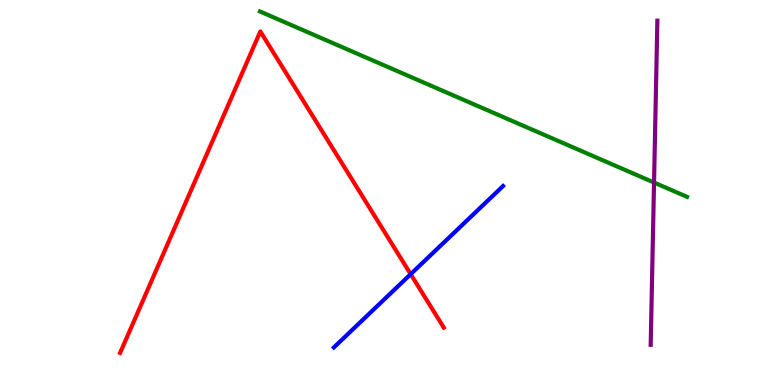[{'lines': ['blue', 'red'], 'intersections': [{'x': 5.3, 'y': 2.88}]}, {'lines': ['green', 'red'], 'intersections': []}, {'lines': ['purple', 'red'], 'intersections': []}, {'lines': ['blue', 'green'], 'intersections': []}, {'lines': ['blue', 'purple'], 'intersections': []}, {'lines': ['green', 'purple'], 'intersections': [{'x': 8.44, 'y': 5.26}]}]